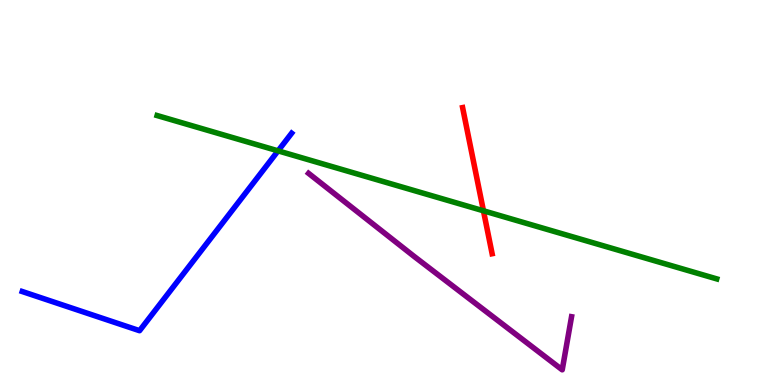[{'lines': ['blue', 'red'], 'intersections': []}, {'lines': ['green', 'red'], 'intersections': [{'x': 6.24, 'y': 4.52}]}, {'lines': ['purple', 'red'], 'intersections': []}, {'lines': ['blue', 'green'], 'intersections': [{'x': 3.59, 'y': 6.08}]}, {'lines': ['blue', 'purple'], 'intersections': []}, {'lines': ['green', 'purple'], 'intersections': []}]